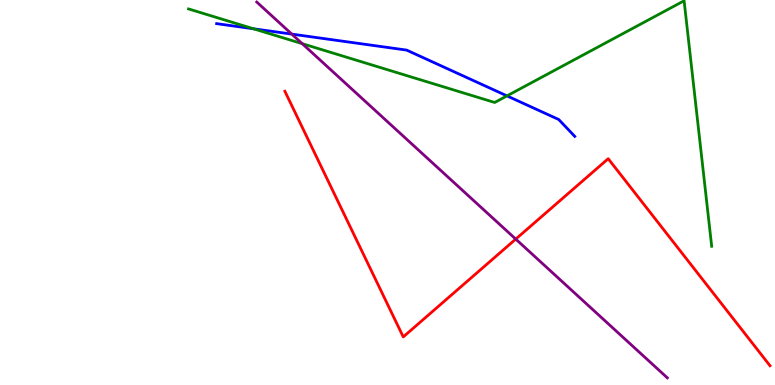[{'lines': ['blue', 'red'], 'intersections': []}, {'lines': ['green', 'red'], 'intersections': []}, {'lines': ['purple', 'red'], 'intersections': [{'x': 6.65, 'y': 3.79}]}, {'lines': ['blue', 'green'], 'intersections': [{'x': 3.27, 'y': 9.25}, {'x': 6.54, 'y': 7.51}]}, {'lines': ['blue', 'purple'], 'intersections': [{'x': 3.77, 'y': 9.11}]}, {'lines': ['green', 'purple'], 'intersections': [{'x': 3.9, 'y': 8.87}]}]